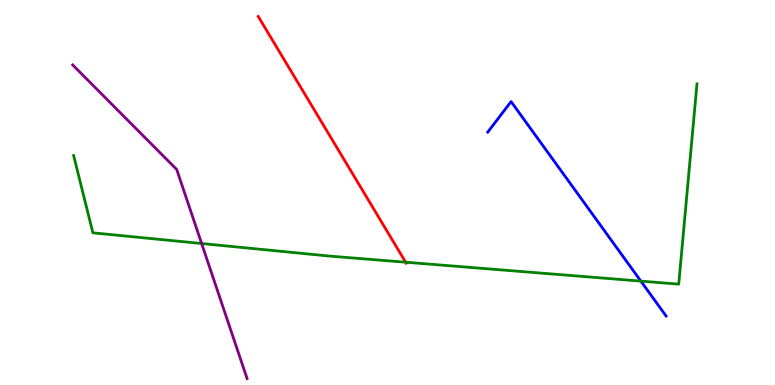[{'lines': ['blue', 'red'], 'intersections': []}, {'lines': ['green', 'red'], 'intersections': [{'x': 5.23, 'y': 3.19}]}, {'lines': ['purple', 'red'], 'intersections': []}, {'lines': ['blue', 'green'], 'intersections': [{'x': 8.27, 'y': 2.7}]}, {'lines': ['blue', 'purple'], 'intersections': []}, {'lines': ['green', 'purple'], 'intersections': [{'x': 2.6, 'y': 3.67}]}]